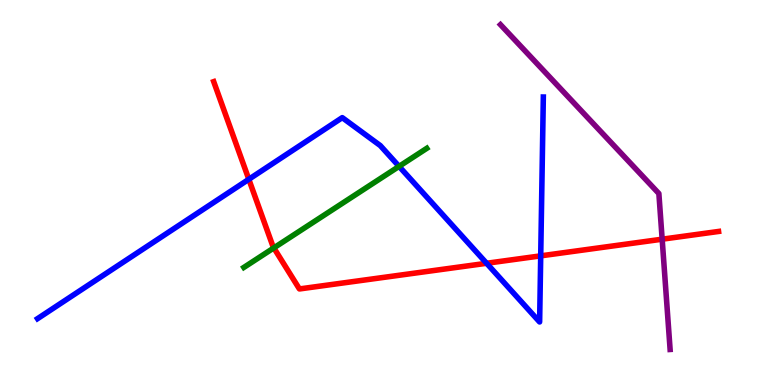[{'lines': ['blue', 'red'], 'intersections': [{'x': 3.21, 'y': 5.34}, {'x': 6.28, 'y': 3.16}, {'x': 6.98, 'y': 3.35}]}, {'lines': ['green', 'red'], 'intersections': [{'x': 3.53, 'y': 3.56}]}, {'lines': ['purple', 'red'], 'intersections': [{'x': 8.54, 'y': 3.79}]}, {'lines': ['blue', 'green'], 'intersections': [{'x': 5.15, 'y': 5.68}]}, {'lines': ['blue', 'purple'], 'intersections': []}, {'lines': ['green', 'purple'], 'intersections': []}]